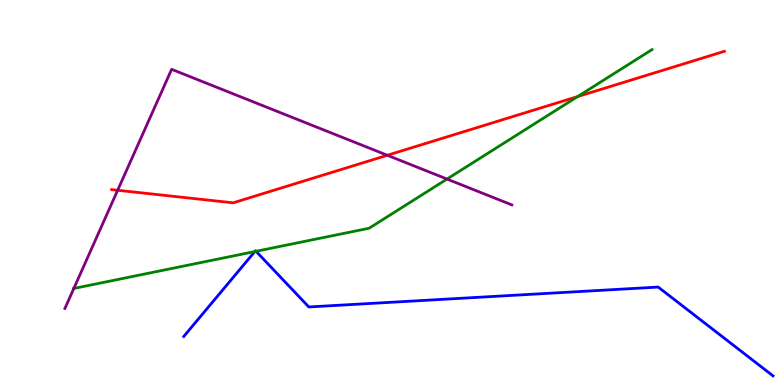[{'lines': ['blue', 'red'], 'intersections': []}, {'lines': ['green', 'red'], 'intersections': [{'x': 7.45, 'y': 7.49}]}, {'lines': ['purple', 'red'], 'intersections': [{'x': 1.52, 'y': 5.06}, {'x': 5.0, 'y': 5.97}]}, {'lines': ['blue', 'green'], 'intersections': [{'x': 3.29, 'y': 3.47}, {'x': 3.3, 'y': 3.47}]}, {'lines': ['blue', 'purple'], 'intersections': []}, {'lines': ['green', 'purple'], 'intersections': [{'x': 0.952, 'y': 2.51}, {'x': 5.77, 'y': 5.35}]}]